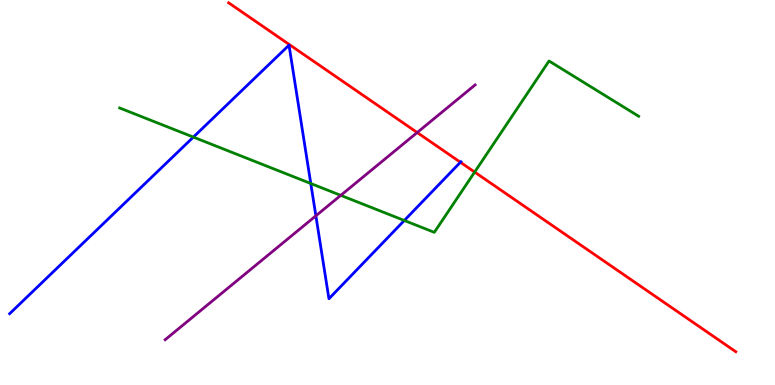[{'lines': ['blue', 'red'], 'intersections': [{'x': 5.94, 'y': 5.79}]}, {'lines': ['green', 'red'], 'intersections': [{'x': 6.12, 'y': 5.53}]}, {'lines': ['purple', 'red'], 'intersections': [{'x': 5.38, 'y': 6.56}]}, {'lines': ['blue', 'green'], 'intersections': [{'x': 2.5, 'y': 6.44}, {'x': 4.01, 'y': 5.23}, {'x': 5.22, 'y': 4.27}]}, {'lines': ['blue', 'purple'], 'intersections': [{'x': 4.08, 'y': 4.39}]}, {'lines': ['green', 'purple'], 'intersections': [{'x': 4.4, 'y': 4.93}]}]